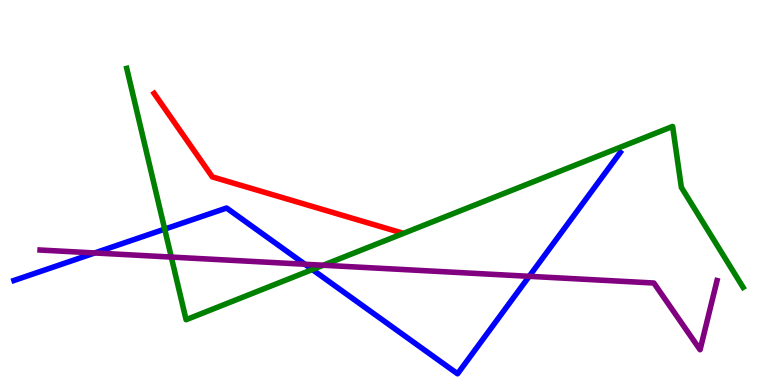[{'lines': ['blue', 'red'], 'intersections': []}, {'lines': ['green', 'red'], 'intersections': []}, {'lines': ['purple', 'red'], 'intersections': []}, {'lines': ['blue', 'green'], 'intersections': [{'x': 2.13, 'y': 4.05}, {'x': 4.03, 'y': 3.0}]}, {'lines': ['blue', 'purple'], 'intersections': [{'x': 1.22, 'y': 3.43}, {'x': 3.93, 'y': 3.14}, {'x': 6.83, 'y': 2.82}]}, {'lines': ['green', 'purple'], 'intersections': [{'x': 2.21, 'y': 3.32}, {'x': 4.17, 'y': 3.11}]}]